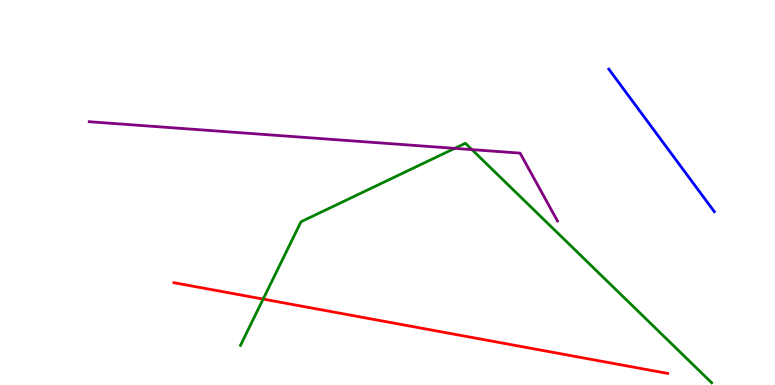[{'lines': ['blue', 'red'], 'intersections': []}, {'lines': ['green', 'red'], 'intersections': [{'x': 3.4, 'y': 2.23}]}, {'lines': ['purple', 'red'], 'intersections': []}, {'lines': ['blue', 'green'], 'intersections': []}, {'lines': ['blue', 'purple'], 'intersections': []}, {'lines': ['green', 'purple'], 'intersections': [{'x': 5.87, 'y': 6.15}, {'x': 6.09, 'y': 6.11}]}]